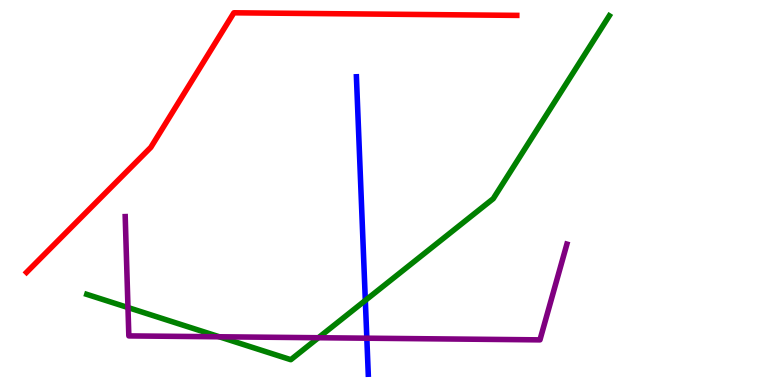[{'lines': ['blue', 'red'], 'intersections': []}, {'lines': ['green', 'red'], 'intersections': []}, {'lines': ['purple', 'red'], 'intersections': []}, {'lines': ['blue', 'green'], 'intersections': [{'x': 4.71, 'y': 2.2}]}, {'lines': ['blue', 'purple'], 'intersections': [{'x': 4.73, 'y': 1.22}]}, {'lines': ['green', 'purple'], 'intersections': [{'x': 1.65, 'y': 2.01}, {'x': 2.83, 'y': 1.25}, {'x': 4.11, 'y': 1.23}]}]